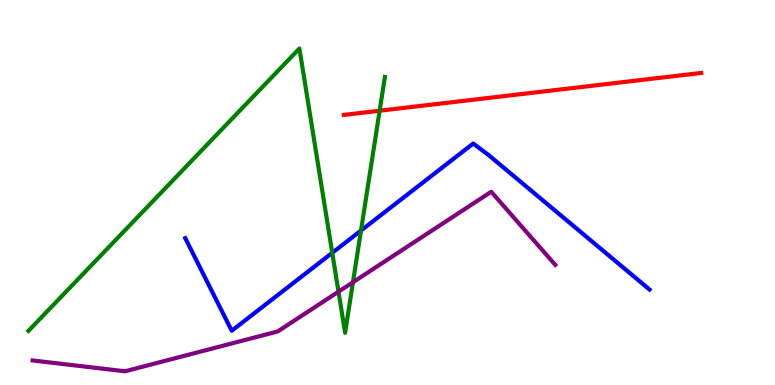[{'lines': ['blue', 'red'], 'intersections': []}, {'lines': ['green', 'red'], 'intersections': [{'x': 4.9, 'y': 7.12}]}, {'lines': ['purple', 'red'], 'intersections': []}, {'lines': ['blue', 'green'], 'intersections': [{'x': 4.29, 'y': 3.43}, {'x': 4.66, 'y': 4.01}]}, {'lines': ['blue', 'purple'], 'intersections': []}, {'lines': ['green', 'purple'], 'intersections': [{'x': 4.37, 'y': 2.42}, {'x': 4.55, 'y': 2.67}]}]